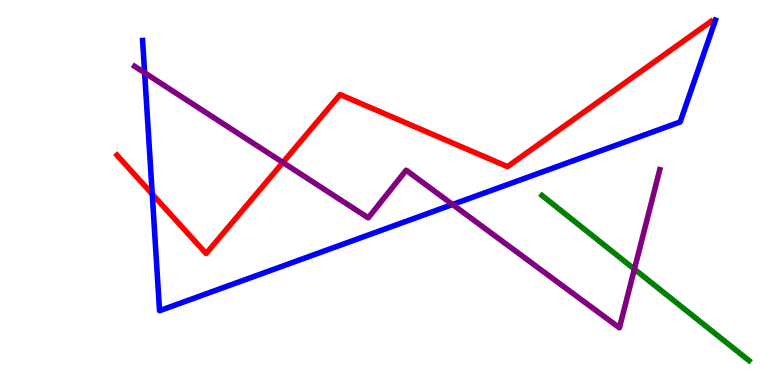[{'lines': ['blue', 'red'], 'intersections': [{'x': 1.96, 'y': 4.96}]}, {'lines': ['green', 'red'], 'intersections': []}, {'lines': ['purple', 'red'], 'intersections': [{'x': 3.65, 'y': 5.78}]}, {'lines': ['blue', 'green'], 'intersections': []}, {'lines': ['blue', 'purple'], 'intersections': [{'x': 1.87, 'y': 8.11}, {'x': 5.84, 'y': 4.69}]}, {'lines': ['green', 'purple'], 'intersections': [{'x': 8.19, 'y': 3.01}]}]